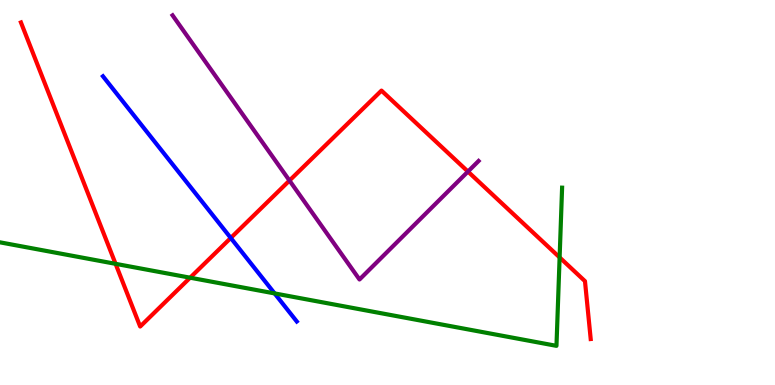[{'lines': ['blue', 'red'], 'intersections': [{'x': 2.98, 'y': 3.82}]}, {'lines': ['green', 'red'], 'intersections': [{'x': 1.49, 'y': 3.15}, {'x': 2.45, 'y': 2.79}, {'x': 7.22, 'y': 3.31}]}, {'lines': ['purple', 'red'], 'intersections': [{'x': 3.74, 'y': 5.31}, {'x': 6.04, 'y': 5.54}]}, {'lines': ['blue', 'green'], 'intersections': [{'x': 3.54, 'y': 2.38}]}, {'lines': ['blue', 'purple'], 'intersections': []}, {'lines': ['green', 'purple'], 'intersections': []}]